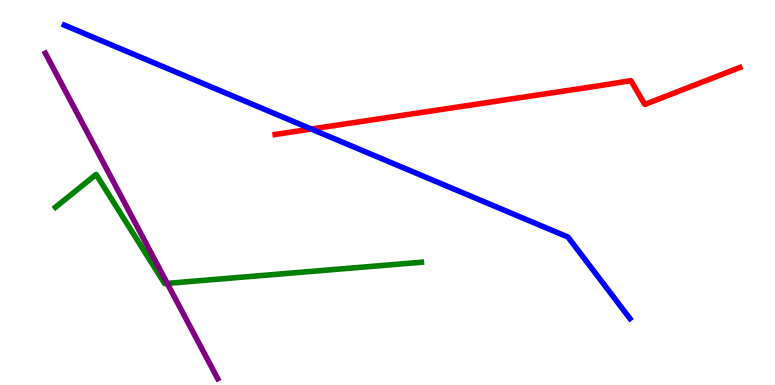[{'lines': ['blue', 'red'], 'intersections': [{'x': 4.02, 'y': 6.65}]}, {'lines': ['green', 'red'], 'intersections': []}, {'lines': ['purple', 'red'], 'intersections': []}, {'lines': ['blue', 'green'], 'intersections': []}, {'lines': ['blue', 'purple'], 'intersections': []}, {'lines': ['green', 'purple'], 'intersections': [{'x': 2.16, 'y': 2.64}]}]